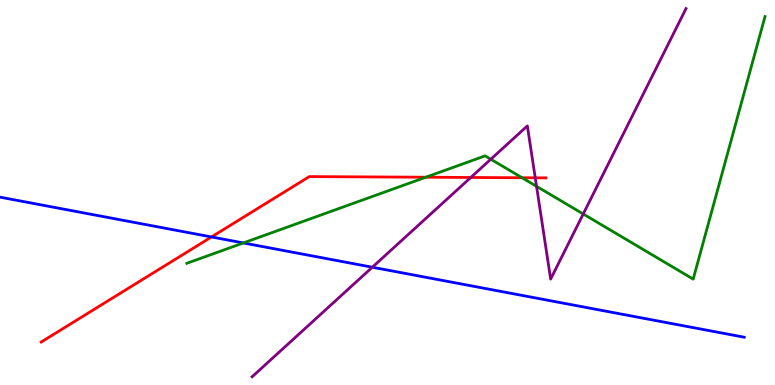[{'lines': ['blue', 'red'], 'intersections': [{'x': 2.73, 'y': 3.85}]}, {'lines': ['green', 'red'], 'intersections': [{'x': 5.49, 'y': 5.4}, {'x': 6.74, 'y': 5.38}]}, {'lines': ['purple', 'red'], 'intersections': [{'x': 6.07, 'y': 5.39}, {'x': 6.91, 'y': 5.38}]}, {'lines': ['blue', 'green'], 'intersections': [{'x': 3.14, 'y': 3.69}]}, {'lines': ['blue', 'purple'], 'intersections': [{'x': 4.8, 'y': 3.06}]}, {'lines': ['green', 'purple'], 'intersections': [{'x': 6.33, 'y': 5.86}, {'x': 6.92, 'y': 5.16}, {'x': 7.53, 'y': 4.44}]}]